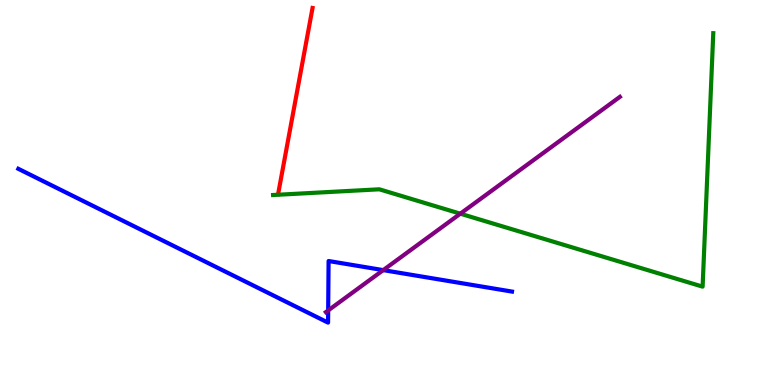[{'lines': ['blue', 'red'], 'intersections': []}, {'lines': ['green', 'red'], 'intersections': []}, {'lines': ['purple', 'red'], 'intersections': []}, {'lines': ['blue', 'green'], 'intersections': []}, {'lines': ['blue', 'purple'], 'intersections': [{'x': 4.23, 'y': 1.94}, {'x': 4.94, 'y': 2.98}]}, {'lines': ['green', 'purple'], 'intersections': [{'x': 5.94, 'y': 4.45}]}]